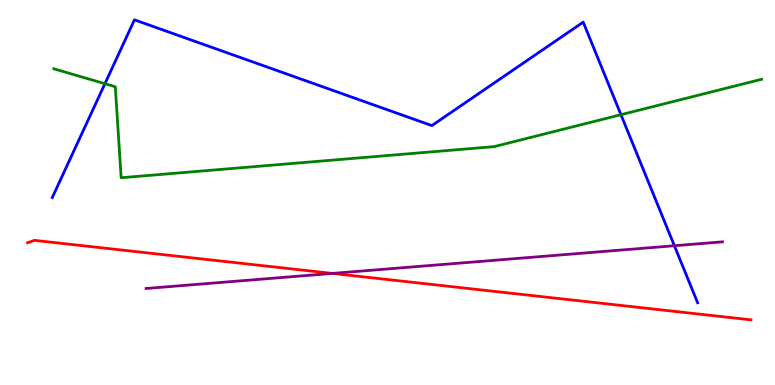[{'lines': ['blue', 'red'], 'intersections': []}, {'lines': ['green', 'red'], 'intersections': []}, {'lines': ['purple', 'red'], 'intersections': [{'x': 4.29, 'y': 2.9}]}, {'lines': ['blue', 'green'], 'intersections': [{'x': 1.35, 'y': 7.83}, {'x': 8.01, 'y': 7.02}]}, {'lines': ['blue', 'purple'], 'intersections': [{'x': 8.7, 'y': 3.62}]}, {'lines': ['green', 'purple'], 'intersections': []}]